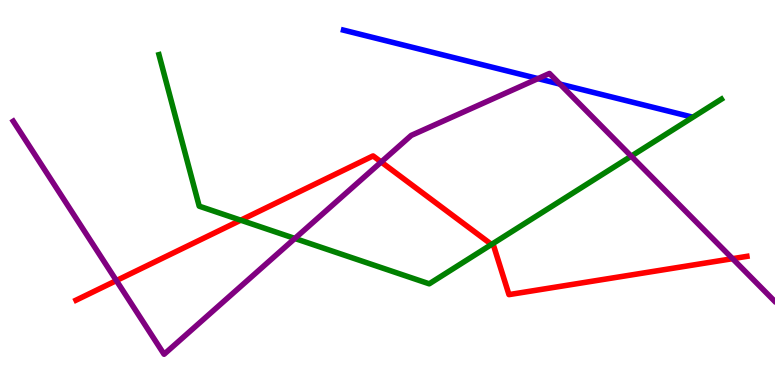[{'lines': ['blue', 'red'], 'intersections': []}, {'lines': ['green', 'red'], 'intersections': [{'x': 3.11, 'y': 4.28}, {'x': 6.34, 'y': 3.65}]}, {'lines': ['purple', 'red'], 'intersections': [{'x': 1.5, 'y': 2.71}, {'x': 4.92, 'y': 5.79}, {'x': 9.45, 'y': 3.28}]}, {'lines': ['blue', 'green'], 'intersections': []}, {'lines': ['blue', 'purple'], 'intersections': [{'x': 6.94, 'y': 7.96}, {'x': 7.23, 'y': 7.82}]}, {'lines': ['green', 'purple'], 'intersections': [{'x': 3.8, 'y': 3.81}, {'x': 8.14, 'y': 5.94}]}]